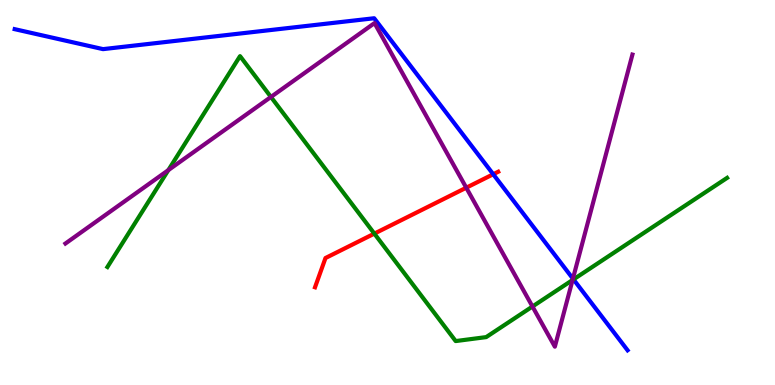[{'lines': ['blue', 'red'], 'intersections': [{'x': 6.36, 'y': 5.47}]}, {'lines': ['green', 'red'], 'intersections': [{'x': 4.83, 'y': 3.93}]}, {'lines': ['purple', 'red'], 'intersections': [{'x': 6.02, 'y': 5.12}]}, {'lines': ['blue', 'green'], 'intersections': [{'x': 7.4, 'y': 2.74}]}, {'lines': ['blue', 'purple'], 'intersections': [{'x': 7.39, 'y': 2.76}]}, {'lines': ['green', 'purple'], 'intersections': [{'x': 2.17, 'y': 5.58}, {'x': 3.5, 'y': 7.48}, {'x': 6.87, 'y': 2.04}, {'x': 7.39, 'y': 2.73}]}]